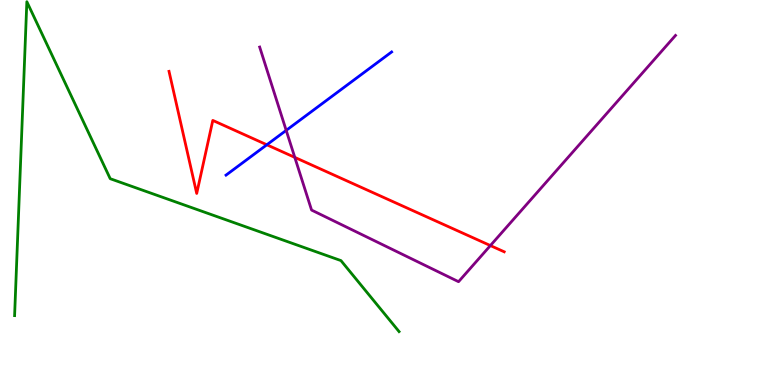[{'lines': ['blue', 'red'], 'intersections': [{'x': 3.44, 'y': 6.24}]}, {'lines': ['green', 'red'], 'intersections': []}, {'lines': ['purple', 'red'], 'intersections': [{'x': 3.8, 'y': 5.91}, {'x': 6.33, 'y': 3.62}]}, {'lines': ['blue', 'green'], 'intersections': []}, {'lines': ['blue', 'purple'], 'intersections': [{'x': 3.69, 'y': 6.61}]}, {'lines': ['green', 'purple'], 'intersections': []}]